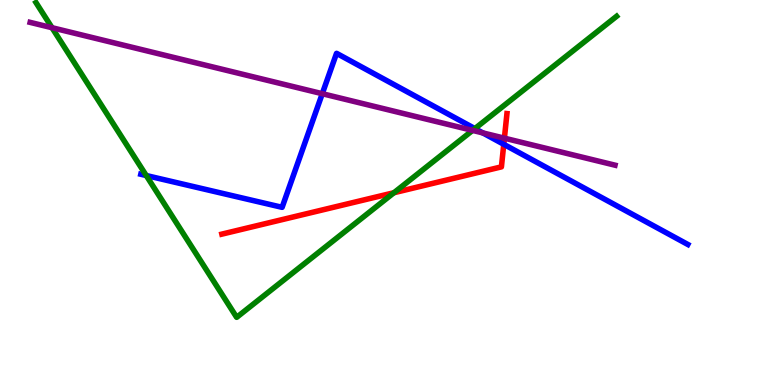[{'lines': ['blue', 'red'], 'intersections': [{'x': 6.5, 'y': 6.25}]}, {'lines': ['green', 'red'], 'intersections': [{'x': 5.08, 'y': 4.99}]}, {'lines': ['purple', 'red'], 'intersections': [{'x': 6.51, 'y': 6.41}]}, {'lines': ['blue', 'green'], 'intersections': [{'x': 1.89, 'y': 5.44}, {'x': 6.13, 'y': 6.66}]}, {'lines': ['blue', 'purple'], 'intersections': [{'x': 4.16, 'y': 7.57}, {'x': 6.23, 'y': 6.55}]}, {'lines': ['green', 'purple'], 'intersections': [{'x': 0.671, 'y': 9.28}, {'x': 6.1, 'y': 6.61}]}]